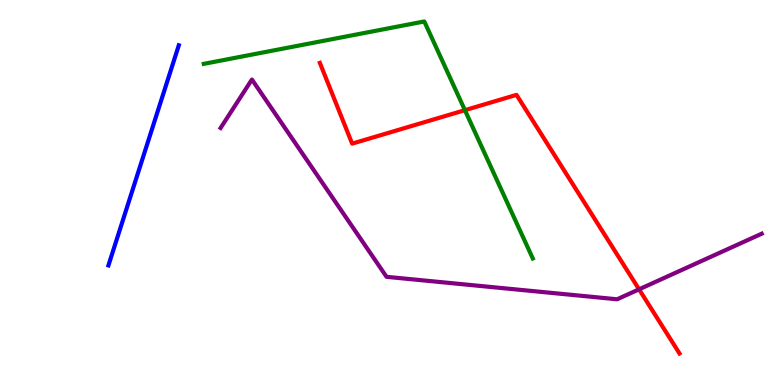[{'lines': ['blue', 'red'], 'intersections': []}, {'lines': ['green', 'red'], 'intersections': [{'x': 6.0, 'y': 7.14}]}, {'lines': ['purple', 'red'], 'intersections': [{'x': 8.25, 'y': 2.49}]}, {'lines': ['blue', 'green'], 'intersections': []}, {'lines': ['blue', 'purple'], 'intersections': []}, {'lines': ['green', 'purple'], 'intersections': []}]